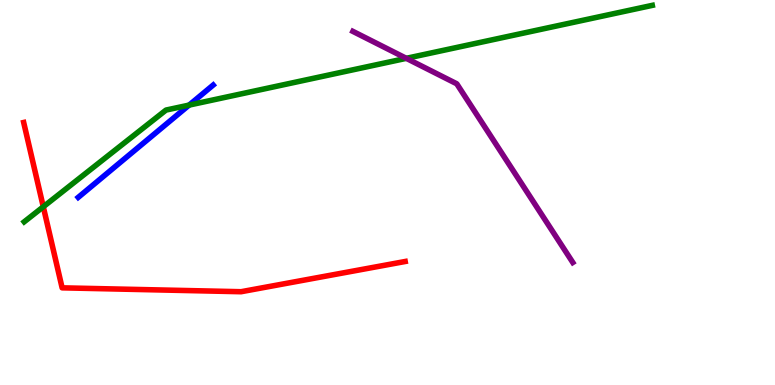[{'lines': ['blue', 'red'], 'intersections': []}, {'lines': ['green', 'red'], 'intersections': [{'x': 0.559, 'y': 4.63}]}, {'lines': ['purple', 'red'], 'intersections': []}, {'lines': ['blue', 'green'], 'intersections': [{'x': 2.44, 'y': 7.27}]}, {'lines': ['blue', 'purple'], 'intersections': []}, {'lines': ['green', 'purple'], 'intersections': [{'x': 5.24, 'y': 8.48}]}]